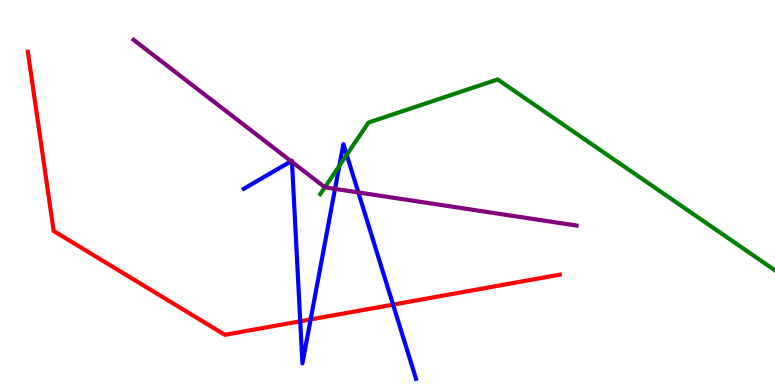[{'lines': ['blue', 'red'], 'intersections': [{'x': 3.87, 'y': 1.65}, {'x': 4.01, 'y': 1.7}, {'x': 5.07, 'y': 2.09}]}, {'lines': ['green', 'red'], 'intersections': []}, {'lines': ['purple', 'red'], 'intersections': []}, {'lines': ['blue', 'green'], 'intersections': [{'x': 4.38, 'y': 5.69}, {'x': 4.47, 'y': 5.98}]}, {'lines': ['blue', 'purple'], 'intersections': [{'x': 3.76, 'y': 5.81}, {'x': 3.77, 'y': 5.79}, {'x': 4.32, 'y': 5.09}, {'x': 4.62, 'y': 5.0}]}, {'lines': ['green', 'purple'], 'intersections': [{'x': 4.19, 'y': 5.14}]}]